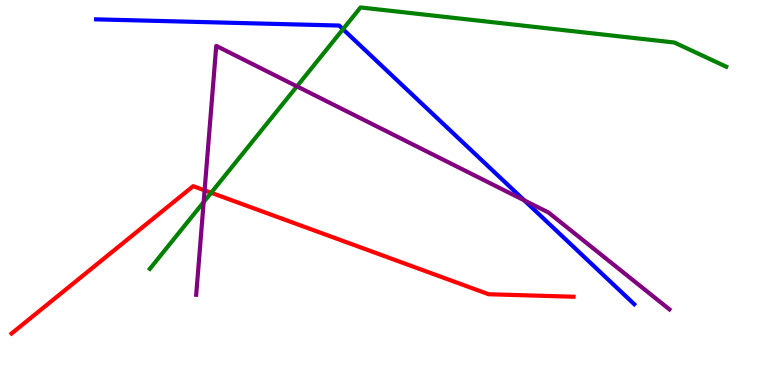[{'lines': ['blue', 'red'], 'intersections': []}, {'lines': ['green', 'red'], 'intersections': [{'x': 2.72, 'y': 4.99}]}, {'lines': ['purple', 'red'], 'intersections': [{'x': 2.64, 'y': 5.06}]}, {'lines': ['blue', 'green'], 'intersections': [{'x': 4.43, 'y': 9.24}]}, {'lines': ['blue', 'purple'], 'intersections': [{'x': 6.76, 'y': 4.8}]}, {'lines': ['green', 'purple'], 'intersections': [{'x': 2.63, 'y': 4.75}, {'x': 3.83, 'y': 7.76}]}]